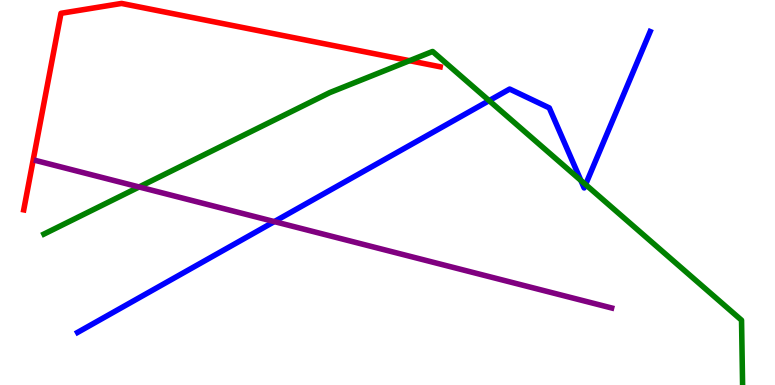[{'lines': ['blue', 'red'], 'intersections': []}, {'lines': ['green', 'red'], 'intersections': [{'x': 5.28, 'y': 8.42}]}, {'lines': ['purple', 'red'], 'intersections': []}, {'lines': ['blue', 'green'], 'intersections': [{'x': 6.31, 'y': 7.39}, {'x': 7.5, 'y': 5.31}, {'x': 7.56, 'y': 5.21}]}, {'lines': ['blue', 'purple'], 'intersections': [{'x': 3.54, 'y': 4.24}]}, {'lines': ['green', 'purple'], 'intersections': [{'x': 1.79, 'y': 5.14}]}]